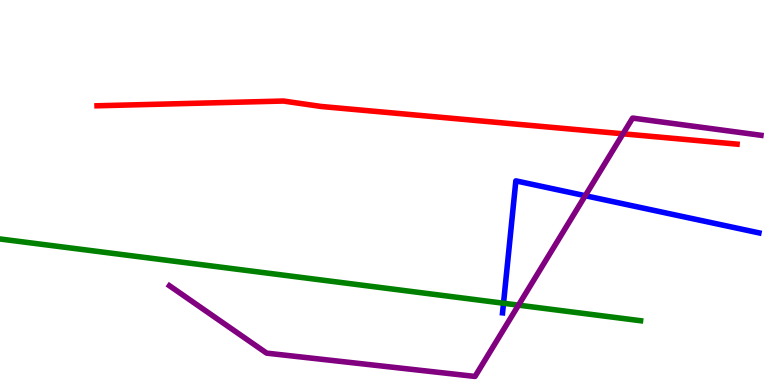[{'lines': ['blue', 'red'], 'intersections': []}, {'lines': ['green', 'red'], 'intersections': []}, {'lines': ['purple', 'red'], 'intersections': [{'x': 8.04, 'y': 6.52}]}, {'lines': ['blue', 'green'], 'intersections': [{'x': 6.5, 'y': 2.12}]}, {'lines': ['blue', 'purple'], 'intersections': [{'x': 7.55, 'y': 4.92}]}, {'lines': ['green', 'purple'], 'intersections': [{'x': 6.69, 'y': 2.07}]}]